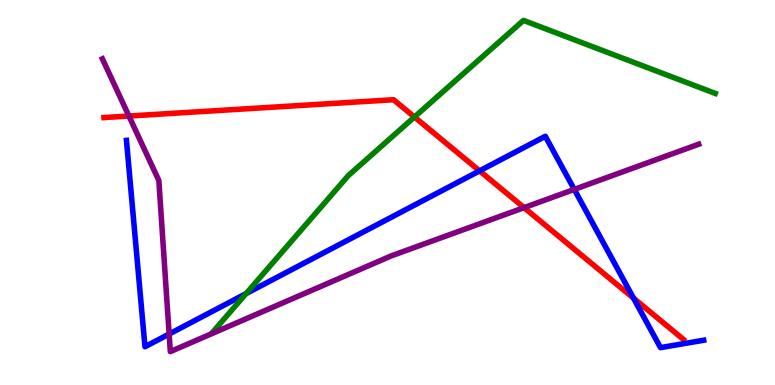[{'lines': ['blue', 'red'], 'intersections': [{'x': 6.19, 'y': 5.56}, {'x': 8.17, 'y': 2.26}]}, {'lines': ['green', 'red'], 'intersections': [{'x': 5.35, 'y': 6.96}]}, {'lines': ['purple', 'red'], 'intersections': [{'x': 1.66, 'y': 6.99}, {'x': 6.76, 'y': 4.61}]}, {'lines': ['blue', 'green'], 'intersections': [{'x': 3.18, 'y': 2.37}]}, {'lines': ['blue', 'purple'], 'intersections': [{'x': 2.18, 'y': 1.32}, {'x': 7.41, 'y': 5.08}]}, {'lines': ['green', 'purple'], 'intersections': []}]